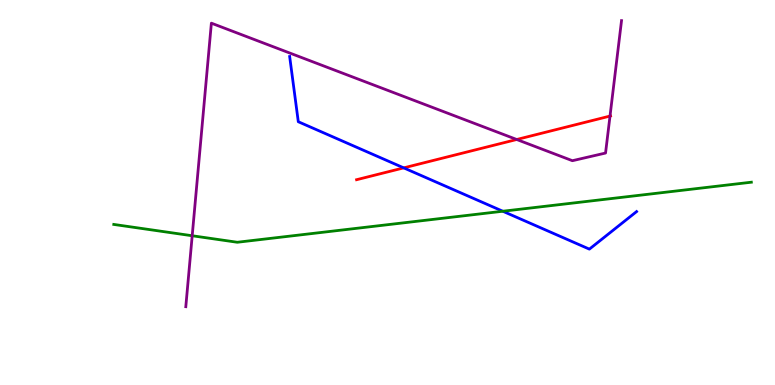[{'lines': ['blue', 'red'], 'intersections': [{'x': 5.21, 'y': 5.64}]}, {'lines': ['green', 'red'], 'intersections': []}, {'lines': ['purple', 'red'], 'intersections': [{'x': 6.67, 'y': 6.38}, {'x': 7.87, 'y': 6.99}]}, {'lines': ['blue', 'green'], 'intersections': [{'x': 6.49, 'y': 4.51}]}, {'lines': ['blue', 'purple'], 'intersections': []}, {'lines': ['green', 'purple'], 'intersections': [{'x': 2.48, 'y': 3.88}]}]